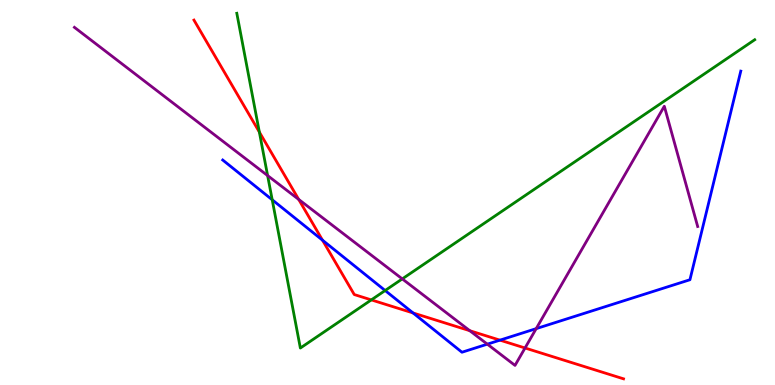[{'lines': ['blue', 'red'], 'intersections': [{'x': 4.16, 'y': 3.76}, {'x': 5.33, 'y': 1.87}, {'x': 6.45, 'y': 1.16}]}, {'lines': ['green', 'red'], 'intersections': [{'x': 3.35, 'y': 6.57}, {'x': 4.79, 'y': 2.21}]}, {'lines': ['purple', 'red'], 'intersections': [{'x': 3.85, 'y': 4.82}, {'x': 6.06, 'y': 1.41}, {'x': 6.77, 'y': 0.961}]}, {'lines': ['blue', 'green'], 'intersections': [{'x': 3.51, 'y': 4.81}, {'x': 4.97, 'y': 2.45}]}, {'lines': ['blue', 'purple'], 'intersections': [{'x': 6.29, 'y': 1.06}, {'x': 6.92, 'y': 1.46}]}, {'lines': ['green', 'purple'], 'intersections': [{'x': 3.45, 'y': 5.44}, {'x': 5.19, 'y': 2.76}]}]